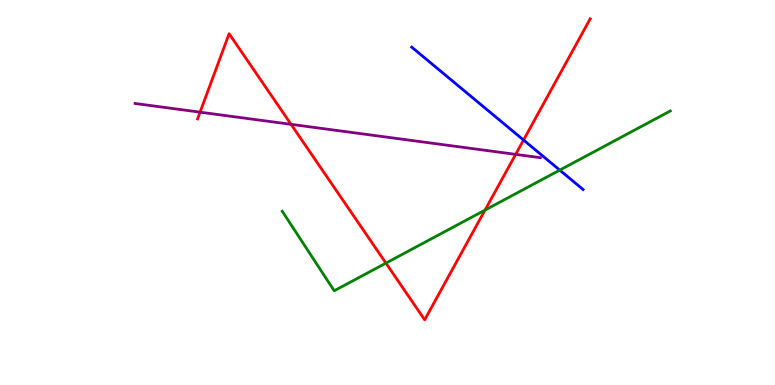[{'lines': ['blue', 'red'], 'intersections': [{'x': 6.76, 'y': 6.36}]}, {'lines': ['green', 'red'], 'intersections': [{'x': 4.98, 'y': 3.17}, {'x': 6.26, 'y': 4.54}]}, {'lines': ['purple', 'red'], 'intersections': [{'x': 2.58, 'y': 7.09}, {'x': 3.76, 'y': 6.77}, {'x': 6.65, 'y': 5.99}]}, {'lines': ['blue', 'green'], 'intersections': [{'x': 7.22, 'y': 5.58}]}, {'lines': ['blue', 'purple'], 'intersections': []}, {'lines': ['green', 'purple'], 'intersections': []}]